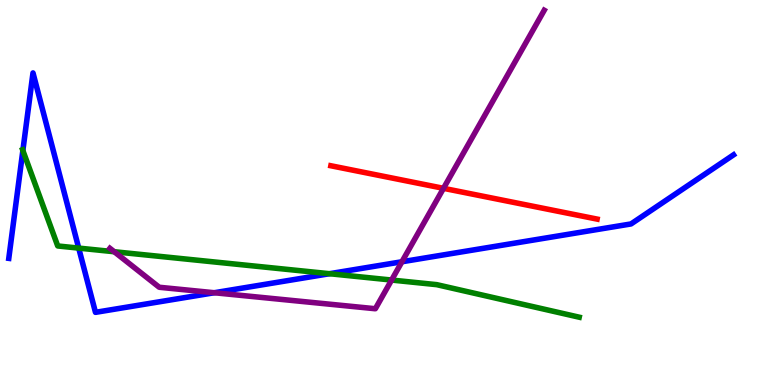[{'lines': ['blue', 'red'], 'intersections': []}, {'lines': ['green', 'red'], 'intersections': []}, {'lines': ['purple', 'red'], 'intersections': [{'x': 5.72, 'y': 5.11}]}, {'lines': ['blue', 'green'], 'intersections': [{'x': 0.295, 'y': 6.09}, {'x': 1.02, 'y': 3.56}, {'x': 4.25, 'y': 2.89}]}, {'lines': ['blue', 'purple'], 'intersections': [{'x': 2.76, 'y': 2.4}, {'x': 5.19, 'y': 3.2}]}, {'lines': ['green', 'purple'], 'intersections': [{'x': 1.47, 'y': 3.46}, {'x': 5.05, 'y': 2.73}]}]